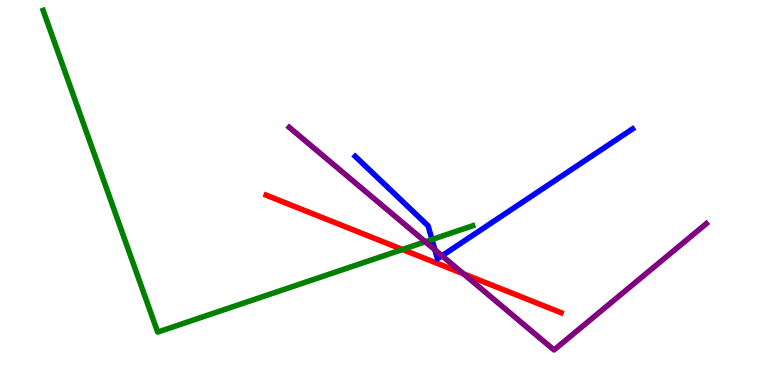[{'lines': ['blue', 'red'], 'intersections': []}, {'lines': ['green', 'red'], 'intersections': [{'x': 5.19, 'y': 3.52}]}, {'lines': ['purple', 'red'], 'intersections': [{'x': 5.98, 'y': 2.89}]}, {'lines': ['blue', 'green'], 'intersections': [{'x': 5.57, 'y': 3.78}]}, {'lines': ['blue', 'purple'], 'intersections': [{'x': 5.61, 'y': 3.51}, {'x': 5.7, 'y': 3.36}]}, {'lines': ['green', 'purple'], 'intersections': [{'x': 5.49, 'y': 3.72}]}]